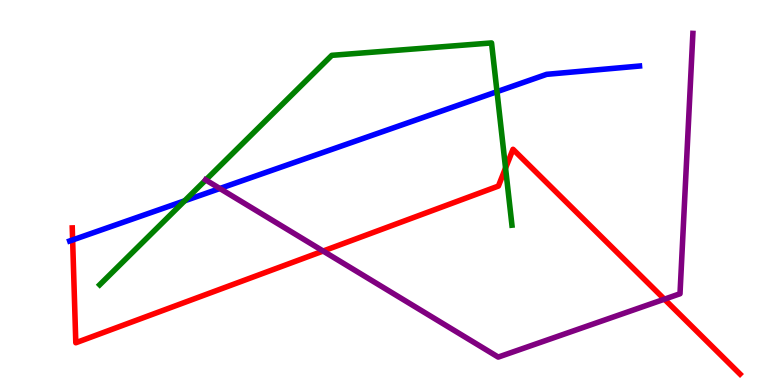[{'lines': ['blue', 'red'], 'intersections': [{'x': 0.937, 'y': 3.77}]}, {'lines': ['green', 'red'], 'intersections': [{'x': 6.52, 'y': 5.63}]}, {'lines': ['purple', 'red'], 'intersections': [{'x': 4.17, 'y': 3.48}, {'x': 8.57, 'y': 2.23}]}, {'lines': ['blue', 'green'], 'intersections': [{'x': 2.38, 'y': 4.78}, {'x': 6.41, 'y': 7.62}]}, {'lines': ['blue', 'purple'], 'intersections': [{'x': 2.84, 'y': 5.1}]}, {'lines': ['green', 'purple'], 'intersections': [{'x': 2.65, 'y': 5.33}]}]